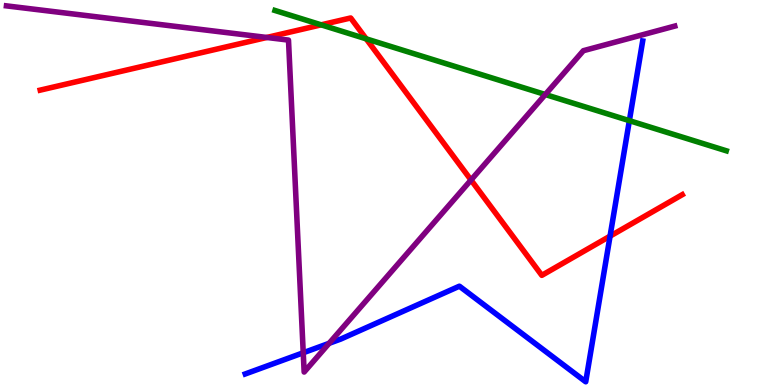[{'lines': ['blue', 'red'], 'intersections': [{'x': 7.87, 'y': 3.87}]}, {'lines': ['green', 'red'], 'intersections': [{'x': 4.14, 'y': 9.35}, {'x': 4.73, 'y': 8.99}]}, {'lines': ['purple', 'red'], 'intersections': [{'x': 3.44, 'y': 9.03}, {'x': 6.08, 'y': 5.32}]}, {'lines': ['blue', 'green'], 'intersections': [{'x': 8.12, 'y': 6.87}]}, {'lines': ['blue', 'purple'], 'intersections': [{'x': 3.91, 'y': 0.837}, {'x': 4.25, 'y': 1.08}]}, {'lines': ['green', 'purple'], 'intersections': [{'x': 7.04, 'y': 7.54}]}]